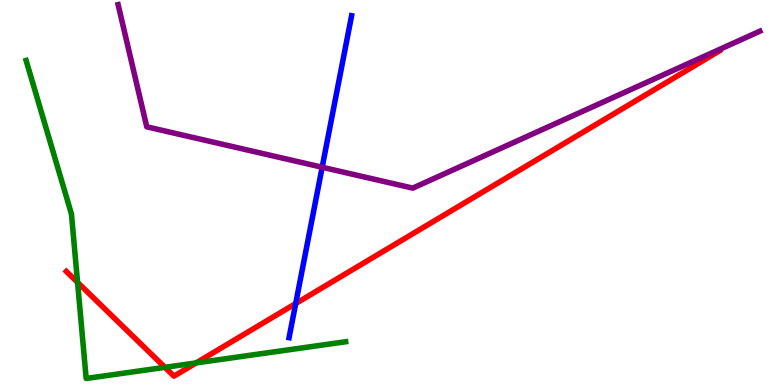[{'lines': ['blue', 'red'], 'intersections': [{'x': 3.82, 'y': 2.12}]}, {'lines': ['green', 'red'], 'intersections': [{'x': 1.0, 'y': 2.67}, {'x': 2.13, 'y': 0.459}, {'x': 2.53, 'y': 0.574}]}, {'lines': ['purple', 'red'], 'intersections': []}, {'lines': ['blue', 'green'], 'intersections': []}, {'lines': ['blue', 'purple'], 'intersections': [{'x': 4.16, 'y': 5.66}]}, {'lines': ['green', 'purple'], 'intersections': []}]